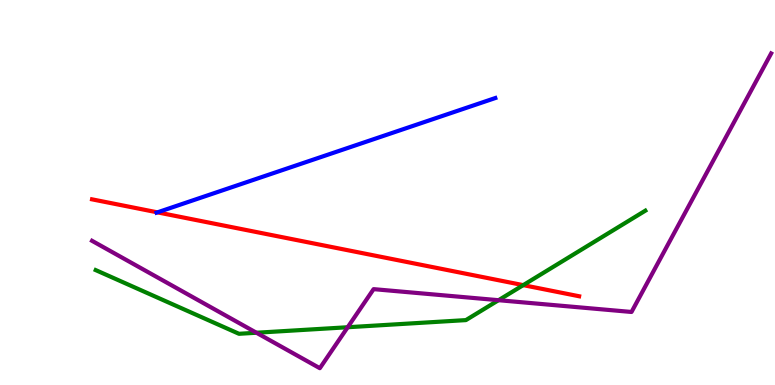[{'lines': ['blue', 'red'], 'intersections': [{'x': 2.03, 'y': 4.48}]}, {'lines': ['green', 'red'], 'intersections': [{'x': 6.75, 'y': 2.59}]}, {'lines': ['purple', 'red'], 'intersections': []}, {'lines': ['blue', 'green'], 'intersections': []}, {'lines': ['blue', 'purple'], 'intersections': []}, {'lines': ['green', 'purple'], 'intersections': [{'x': 3.31, 'y': 1.36}, {'x': 4.49, 'y': 1.5}, {'x': 6.43, 'y': 2.2}]}]